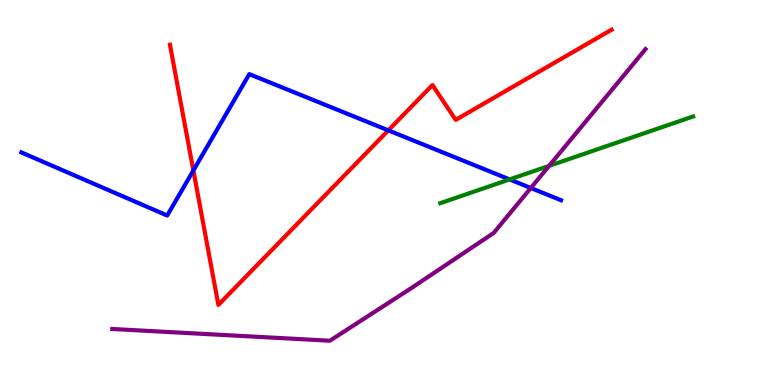[{'lines': ['blue', 'red'], 'intersections': [{'x': 2.49, 'y': 5.57}, {'x': 5.01, 'y': 6.61}]}, {'lines': ['green', 'red'], 'intersections': []}, {'lines': ['purple', 'red'], 'intersections': []}, {'lines': ['blue', 'green'], 'intersections': [{'x': 6.58, 'y': 5.34}]}, {'lines': ['blue', 'purple'], 'intersections': [{'x': 6.85, 'y': 5.12}]}, {'lines': ['green', 'purple'], 'intersections': [{'x': 7.08, 'y': 5.69}]}]